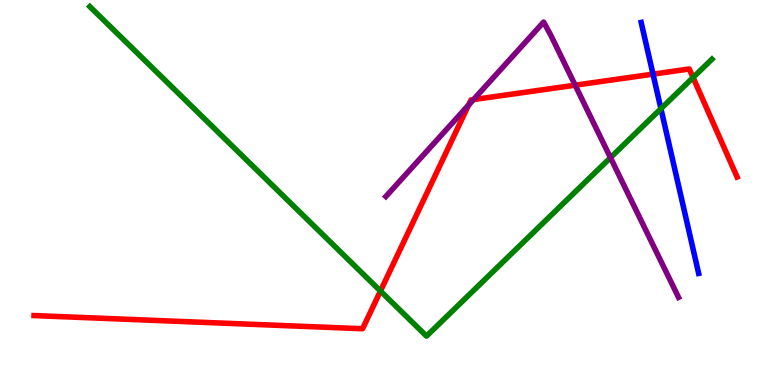[{'lines': ['blue', 'red'], 'intersections': [{'x': 8.43, 'y': 8.07}]}, {'lines': ['green', 'red'], 'intersections': [{'x': 4.91, 'y': 2.44}, {'x': 8.94, 'y': 7.99}]}, {'lines': ['purple', 'red'], 'intersections': [{'x': 6.05, 'y': 7.27}, {'x': 6.11, 'y': 7.41}, {'x': 7.42, 'y': 7.79}]}, {'lines': ['blue', 'green'], 'intersections': [{'x': 8.53, 'y': 7.18}]}, {'lines': ['blue', 'purple'], 'intersections': []}, {'lines': ['green', 'purple'], 'intersections': [{'x': 7.88, 'y': 5.9}]}]